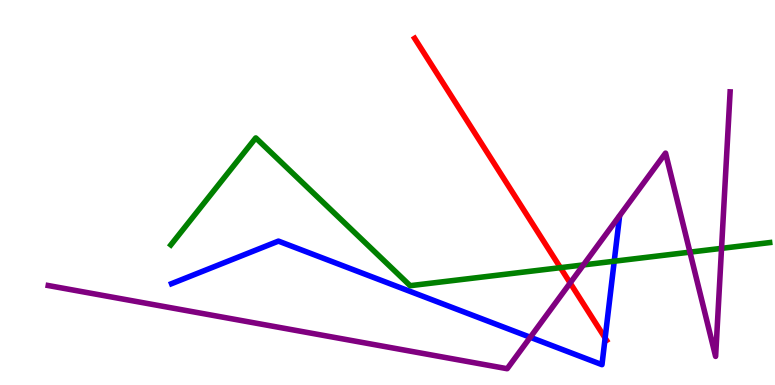[{'lines': ['blue', 'red'], 'intersections': [{'x': 7.81, 'y': 1.22}]}, {'lines': ['green', 'red'], 'intersections': [{'x': 7.23, 'y': 3.05}]}, {'lines': ['purple', 'red'], 'intersections': [{'x': 7.36, 'y': 2.65}]}, {'lines': ['blue', 'green'], 'intersections': [{'x': 7.93, 'y': 3.22}]}, {'lines': ['blue', 'purple'], 'intersections': [{'x': 6.84, 'y': 1.24}]}, {'lines': ['green', 'purple'], 'intersections': [{'x': 7.53, 'y': 3.12}, {'x': 8.9, 'y': 3.45}, {'x': 9.31, 'y': 3.55}]}]